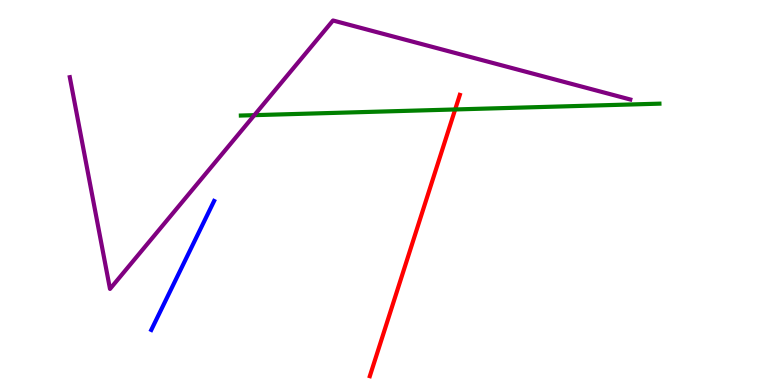[{'lines': ['blue', 'red'], 'intersections': []}, {'lines': ['green', 'red'], 'intersections': [{'x': 5.87, 'y': 7.16}]}, {'lines': ['purple', 'red'], 'intersections': []}, {'lines': ['blue', 'green'], 'intersections': []}, {'lines': ['blue', 'purple'], 'intersections': []}, {'lines': ['green', 'purple'], 'intersections': [{'x': 3.28, 'y': 7.01}]}]